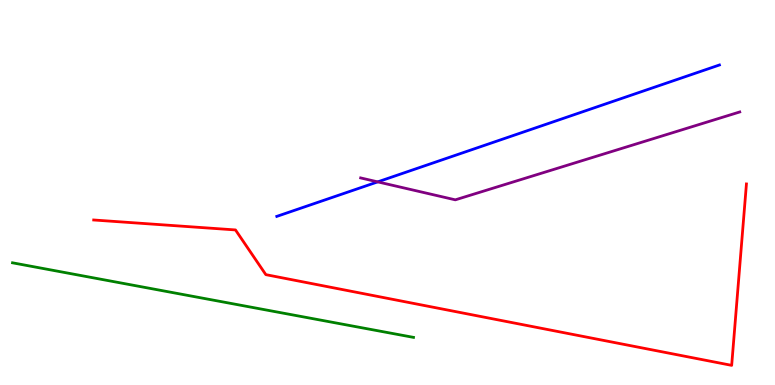[{'lines': ['blue', 'red'], 'intersections': []}, {'lines': ['green', 'red'], 'intersections': []}, {'lines': ['purple', 'red'], 'intersections': []}, {'lines': ['blue', 'green'], 'intersections': []}, {'lines': ['blue', 'purple'], 'intersections': [{'x': 4.87, 'y': 5.28}]}, {'lines': ['green', 'purple'], 'intersections': []}]